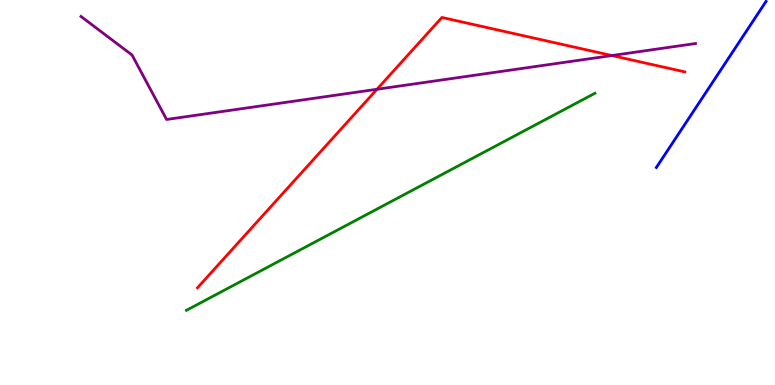[{'lines': ['blue', 'red'], 'intersections': []}, {'lines': ['green', 'red'], 'intersections': []}, {'lines': ['purple', 'red'], 'intersections': [{'x': 4.86, 'y': 7.68}, {'x': 7.9, 'y': 8.56}]}, {'lines': ['blue', 'green'], 'intersections': []}, {'lines': ['blue', 'purple'], 'intersections': []}, {'lines': ['green', 'purple'], 'intersections': []}]